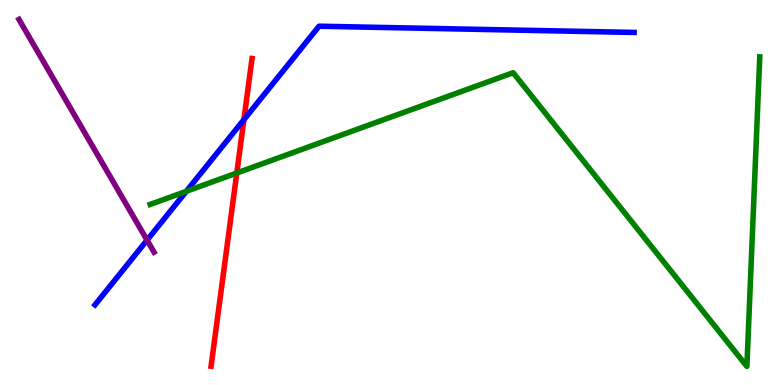[{'lines': ['blue', 'red'], 'intersections': [{'x': 3.15, 'y': 6.89}]}, {'lines': ['green', 'red'], 'intersections': [{'x': 3.06, 'y': 5.51}]}, {'lines': ['purple', 'red'], 'intersections': []}, {'lines': ['blue', 'green'], 'intersections': [{'x': 2.4, 'y': 5.03}]}, {'lines': ['blue', 'purple'], 'intersections': [{'x': 1.9, 'y': 3.76}]}, {'lines': ['green', 'purple'], 'intersections': []}]